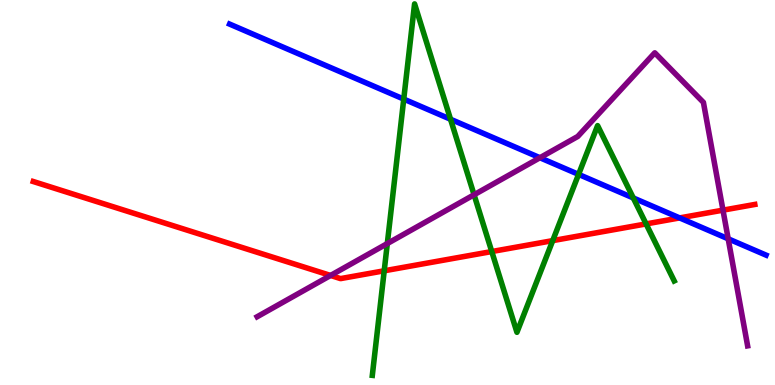[{'lines': ['blue', 'red'], 'intersections': [{'x': 8.77, 'y': 4.34}]}, {'lines': ['green', 'red'], 'intersections': [{'x': 4.96, 'y': 2.97}, {'x': 6.35, 'y': 3.47}, {'x': 7.13, 'y': 3.75}, {'x': 8.34, 'y': 4.18}]}, {'lines': ['purple', 'red'], 'intersections': [{'x': 4.27, 'y': 2.85}, {'x': 9.33, 'y': 4.54}]}, {'lines': ['blue', 'green'], 'intersections': [{'x': 5.21, 'y': 7.43}, {'x': 5.81, 'y': 6.9}, {'x': 7.47, 'y': 5.47}, {'x': 8.17, 'y': 4.86}]}, {'lines': ['blue', 'purple'], 'intersections': [{'x': 6.97, 'y': 5.9}, {'x': 9.4, 'y': 3.8}]}, {'lines': ['green', 'purple'], 'intersections': [{'x': 5.0, 'y': 3.67}, {'x': 6.12, 'y': 4.94}]}]